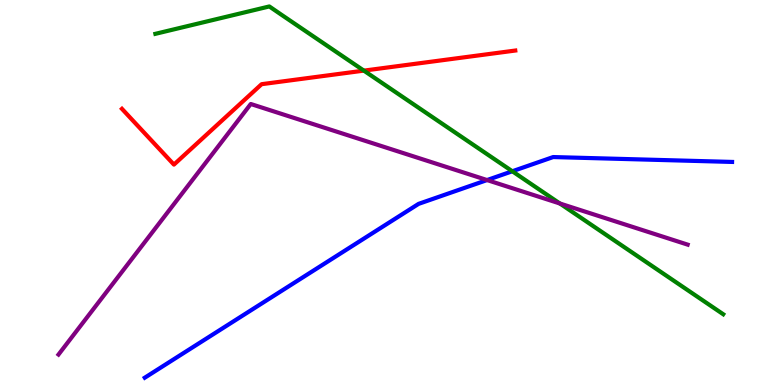[{'lines': ['blue', 'red'], 'intersections': []}, {'lines': ['green', 'red'], 'intersections': [{'x': 4.7, 'y': 8.17}]}, {'lines': ['purple', 'red'], 'intersections': []}, {'lines': ['blue', 'green'], 'intersections': [{'x': 6.61, 'y': 5.55}]}, {'lines': ['blue', 'purple'], 'intersections': [{'x': 6.28, 'y': 5.32}]}, {'lines': ['green', 'purple'], 'intersections': [{'x': 7.22, 'y': 4.71}]}]